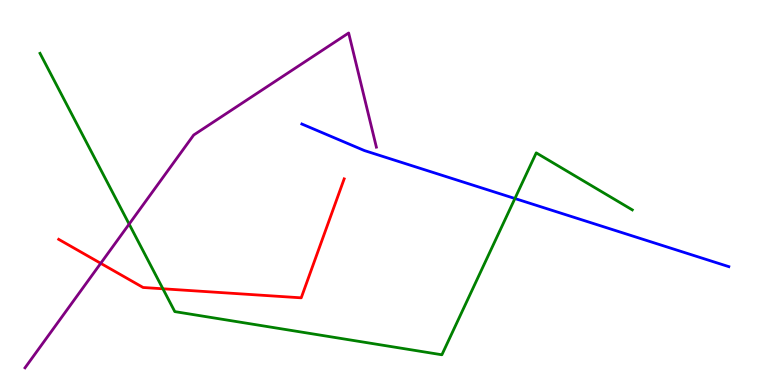[{'lines': ['blue', 'red'], 'intersections': []}, {'lines': ['green', 'red'], 'intersections': [{'x': 2.1, 'y': 2.5}]}, {'lines': ['purple', 'red'], 'intersections': [{'x': 1.3, 'y': 3.16}]}, {'lines': ['blue', 'green'], 'intersections': [{'x': 6.64, 'y': 4.84}]}, {'lines': ['blue', 'purple'], 'intersections': []}, {'lines': ['green', 'purple'], 'intersections': [{'x': 1.67, 'y': 4.18}]}]